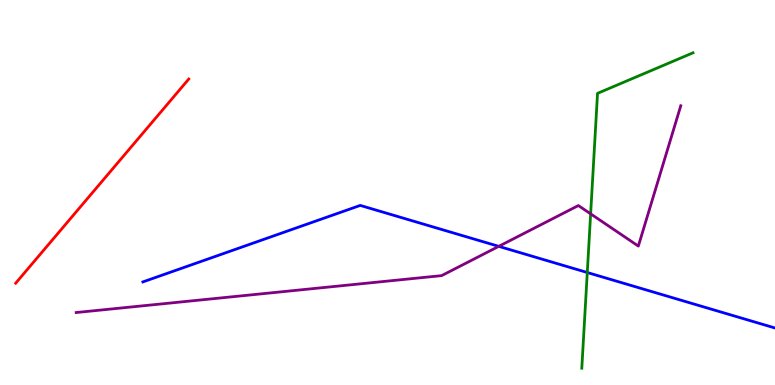[{'lines': ['blue', 'red'], 'intersections': []}, {'lines': ['green', 'red'], 'intersections': []}, {'lines': ['purple', 'red'], 'intersections': []}, {'lines': ['blue', 'green'], 'intersections': [{'x': 7.58, 'y': 2.92}]}, {'lines': ['blue', 'purple'], 'intersections': [{'x': 6.44, 'y': 3.6}]}, {'lines': ['green', 'purple'], 'intersections': [{'x': 7.62, 'y': 4.45}]}]